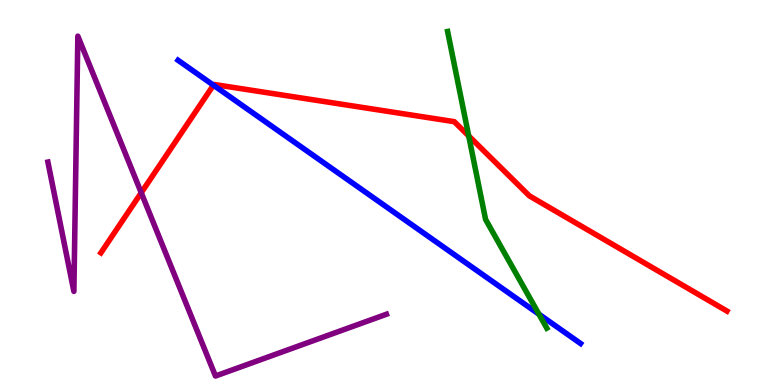[{'lines': ['blue', 'red'], 'intersections': [{'x': 2.75, 'y': 7.79}]}, {'lines': ['green', 'red'], 'intersections': [{'x': 6.05, 'y': 6.47}]}, {'lines': ['purple', 'red'], 'intersections': [{'x': 1.82, 'y': 4.99}]}, {'lines': ['blue', 'green'], 'intersections': [{'x': 6.95, 'y': 1.84}]}, {'lines': ['blue', 'purple'], 'intersections': []}, {'lines': ['green', 'purple'], 'intersections': []}]